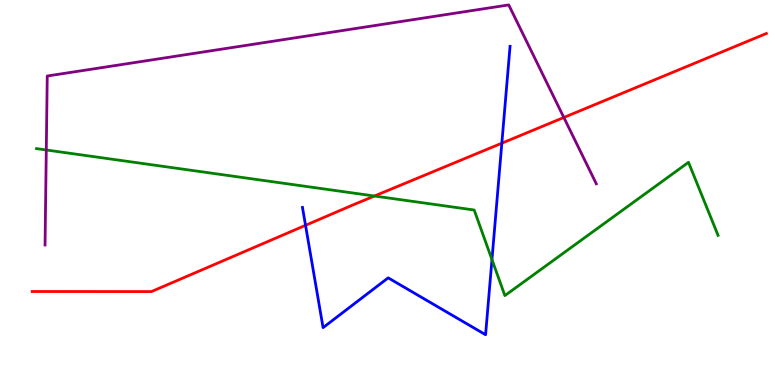[{'lines': ['blue', 'red'], 'intersections': [{'x': 3.94, 'y': 4.15}, {'x': 6.48, 'y': 6.28}]}, {'lines': ['green', 'red'], 'intersections': [{'x': 4.83, 'y': 4.91}]}, {'lines': ['purple', 'red'], 'intersections': [{'x': 7.28, 'y': 6.95}]}, {'lines': ['blue', 'green'], 'intersections': [{'x': 6.35, 'y': 3.26}]}, {'lines': ['blue', 'purple'], 'intersections': []}, {'lines': ['green', 'purple'], 'intersections': [{'x': 0.597, 'y': 6.1}]}]